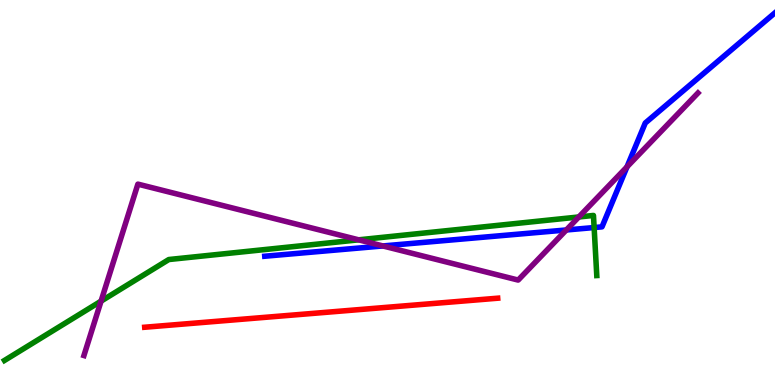[{'lines': ['blue', 'red'], 'intersections': []}, {'lines': ['green', 'red'], 'intersections': []}, {'lines': ['purple', 'red'], 'intersections': []}, {'lines': ['blue', 'green'], 'intersections': [{'x': 7.67, 'y': 4.09}]}, {'lines': ['blue', 'purple'], 'intersections': [{'x': 4.94, 'y': 3.61}, {'x': 7.31, 'y': 4.03}, {'x': 8.09, 'y': 5.67}]}, {'lines': ['green', 'purple'], 'intersections': [{'x': 1.3, 'y': 2.18}, {'x': 4.63, 'y': 3.77}, {'x': 7.47, 'y': 4.36}]}]